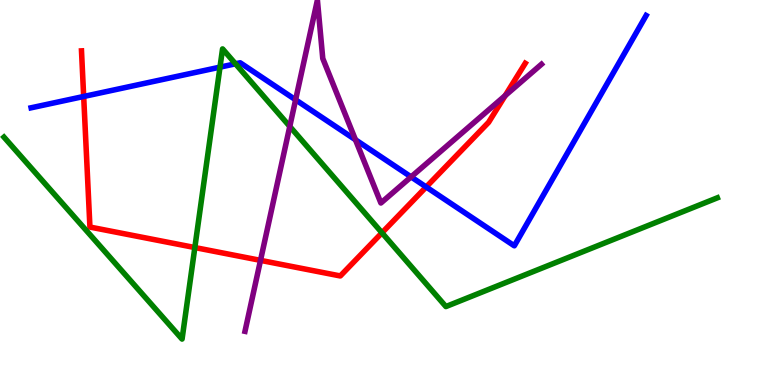[{'lines': ['blue', 'red'], 'intersections': [{'x': 1.08, 'y': 7.49}, {'x': 5.5, 'y': 5.14}]}, {'lines': ['green', 'red'], 'intersections': [{'x': 2.51, 'y': 3.57}, {'x': 4.93, 'y': 3.95}]}, {'lines': ['purple', 'red'], 'intersections': [{'x': 3.36, 'y': 3.24}, {'x': 6.52, 'y': 7.52}]}, {'lines': ['blue', 'green'], 'intersections': [{'x': 2.84, 'y': 8.26}, {'x': 3.04, 'y': 8.34}]}, {'lines': ['blue', 'purple'], 'intersections': [{'x': 3.81, 'y': 7.41}, {'x': 4.59, 'y': 6.37}, {'x': 5.3, 'y': 5.41}]}, {'lines': ['green', 'purple'], 'intersections': [{'x': 3.74, 'y': 6.72}]}]